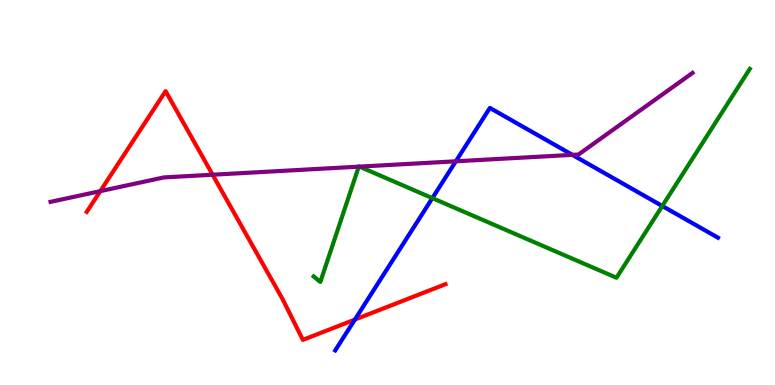[{'lines': ['blue', 'red'], 'intersections': [{'x': 4.58, 'y': 1.7}]}, {'lines': ['green', 'red'], 'intersections': []}, {'lines': ['purple', 'red'], 'intersections': [{'x': 1.29, 'y': 5.04}, {'x': 2.74, 'y': 5.46}]}, {'lines': ['blue', 'green'], 'intersections': [{'x': 5.58, 'y': 4.85}, {'x': 8.55, 'y': 4.65}]}, {'lines': ['blue', 'purple'], 'intersections': [{'x': 5.88, 'y': 5.81}, {'x': 7.39, 'y': 5.98}]}, {'lines': ['green', 'purple'], 'intersections': [{'x': 4.63, 'y': 5.67}, {'x': 4.64, 'y': 5.67}]}]